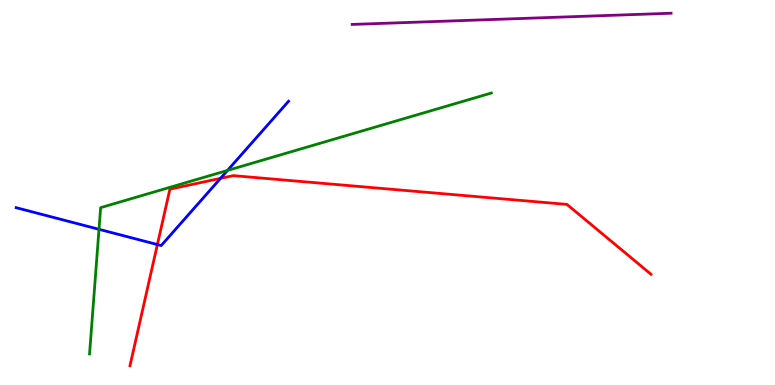[{'lines': ['blue', 'red'], 'intersections': [{'x': 2.03, 'y': 3.65}, {'x': 2.85, 'y': 5.37}]}, {'lines': ['green', 'red'], 'intersections': []}, {'lines': ['purple', 'red'], 'intersections': []}, {'lines': ['blue', 'green'], 'intersections': [{'x': 1.28, 'y': 4.04}, {'x': 2.94, 'y': 5.57}]}, {'lines': ['blue', 'purple'], 'intersections': []}, {'lines': ['green', 'purple'], 'intersections': []}]